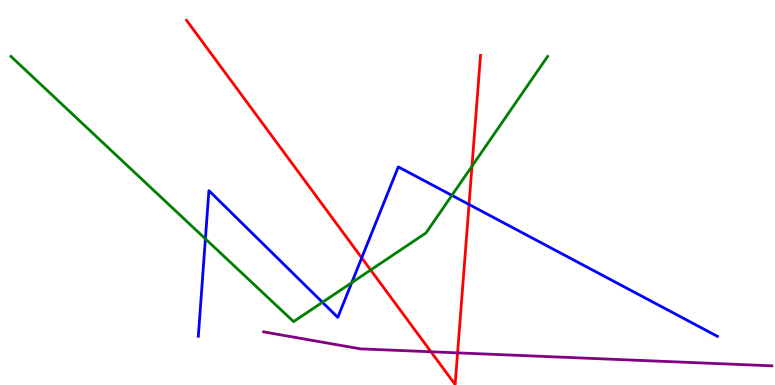[{'lines': ['blue', 'red'], 'intersections': [{'x': 4.67, 'y': 3.3}, {'x': 6.05, 'y': 4.69}]}, {'lines': ['green', 'red'], 'intersections': [{'x': 4.78, 'y': 2.99}, {'x': 6.09, 'y': 5.68}]}, {'lines': ['purple', 'red'], 'intersections': [{'x': 5.56, 'y': 0.863}, {'x': 5.9, 'y': 0.834}]}, {'lines': ['blue', 'green'], 'intersections': [{'x': 2.65, 'y': 3.8}, {'x': 4.16, 'y': 2.15}, {'x': 4.54, 'y': 2.66}, {'x': 5.83, 'y': 4.93}]}, {'lines': ['blue', 'purple'], 'intersections': []}, {'lines': ['green', 'purple'], 'intersections': []}]